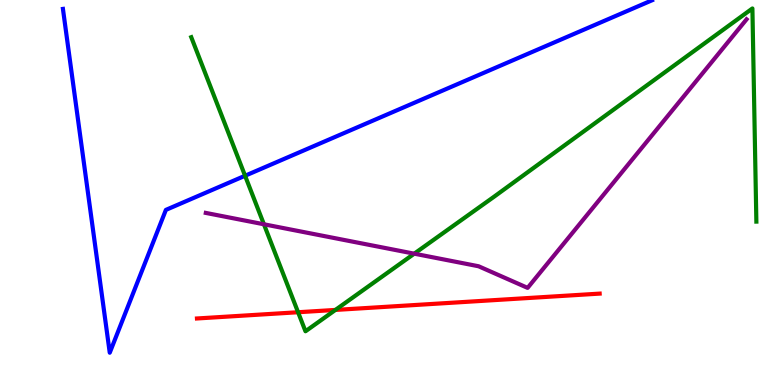[{'lines': ['blue', 'red'], 'intersections': []}, {'lines': ['green', 'red'], 'intersections': [{'x': 3.85, 'y': 1.89}, {'x': 4.33, 'y': 1.95}]}, {'lines': ['purple', 'red'], 'intersections': []}, {'lines': ['blue', 'green'], 'intersections': [{'x': 3.16, 'y': 5.44}]}, {'lines': ['blue', 'purple'], 'intersections': []}, {'lines': ['green', 'purple'], 'intersections': [{'x': 3.41, 'y': 4.17}, {'x': 5.35, 'y': 3.41}]}]